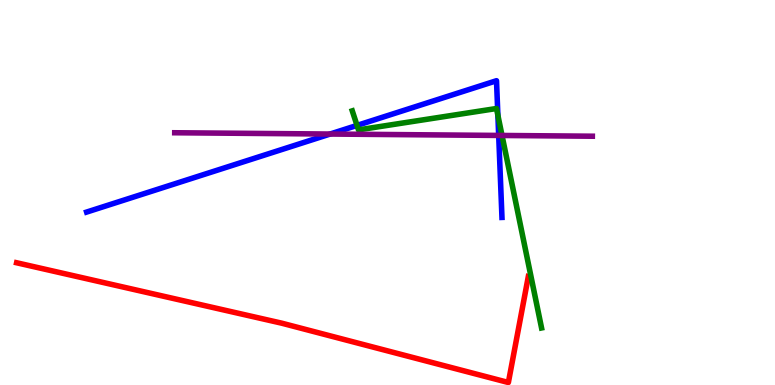[{'lines': ['blue', 'red'], 'intersections': []}, {'lines': ['green', 'red'], 'intersections': []}, {'lines': ['purple', 'red'], 'intersections': []}, {'lines': ['blue', 'green'], 'intersections': [{'x': 4.61, 'y': 6.74}, {'x': 6.42, 'y': 7.01}]}, {'lines': ['blue', 'purple'], 'intersections': [{'x': 4.26, 'y': 6.52}, {'x': 6.43, 'y': 6.48}]}, {'lines': ['green', 'purple'], 'intersections': [{'x': 6.48, 'y': 6.48}]}]